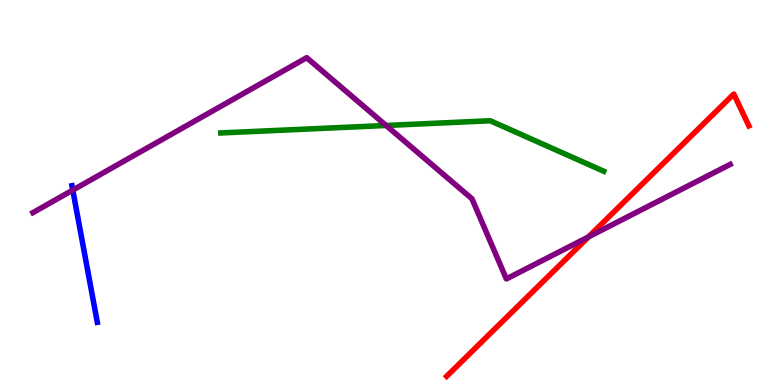[{'lines': ['blue', 'red'], 'intersections': []}, {'lines': ['green', 'red'], 'intersections': []}, {'lines': ['purple', 'red'], 'intersections': [{'x': 7.59, 'y': 3.85}]}, {'lines': ['blue', 'green'], 'intersections': []}, {'lines': ['blue', 'purple'], 'intersections': [{'x': 0.939, 'y': 5.06}]}, {'lines': ['green', 'purple'], 'intersections': [{'x': 4.98, 'y': 6.74}]}]